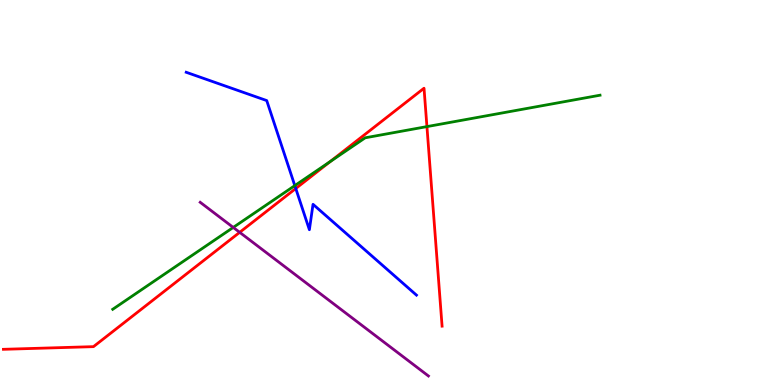[{'lines': ['blue', 'red'], 'intersections': [{'x': 3.82, 'y': 5.1}]}, {'lines': ['green', 'red'], 'intersections': [{'x': 4.26, 'y': 5.8}, {'x': 5.51, 'y': 6.71}]}, {'lines': ['purple', 'red'], 'intersections': [{'x': 3.09, 'y': 3.97}]}, {'lines': ['blue', 'green'], 'intersections': [{'x': 3.8, 'y': 5.18}]}, {'lines': ['blue', 'purple'], 'intersections': []}, {'lines': ['green', 'purple'], 'intersections': [{'x': 3.01, 'y': 4.09}]}]